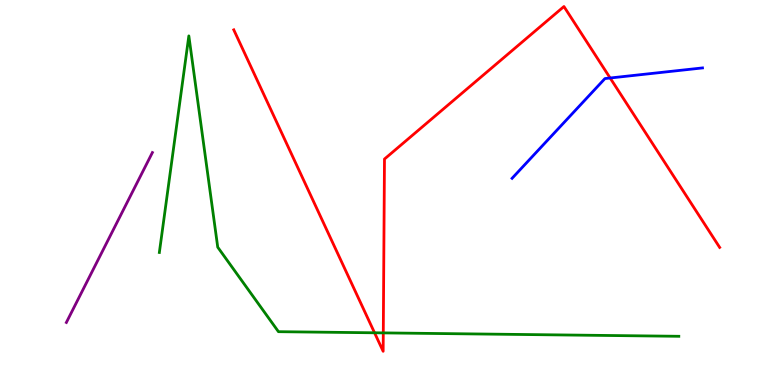[{'lines': ['blue', 'red'], 'intersections': [{'x': 7.87, 'y': 7.97}]}, {'lines': ['green', 'red'], 'intersections': [{'x': 4.83, 'y': 1.36}, {'x': 4.95, 'y': 1.35}]}, {'lines': ['purple', 'red'], 'intersections': []}, {'lines': ['blue', 'green'], 'intersections': []}, {'lines': ['blue', 'purple'], 'intersections': []}, {'lines': ['green', 'purple'], 'intersections': []}]